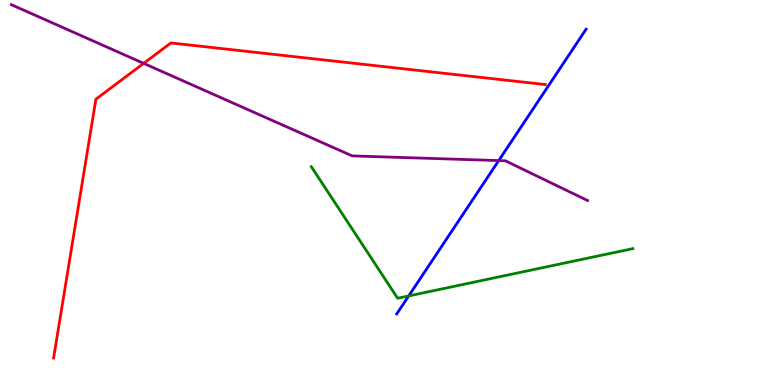[{'lines': ['blue', 'red'], 'intersections': []}, {'lines': ['green', 'red'], 'intersections': []}, {'lines': ['purple', 'red'], 'intersections': [{'x': 1.85, 'y': 8.35}]}, {'lines': ['blue', 'green'], 'intersections': [{'x': 5.27, 'y': 2.31}]}, {'lines': ['blue', 'purple'], 'intersections': [{'x': 6.44, 'y': 5.83}]}, {'lines': ['green', 'purple'], 'intersections': []}]